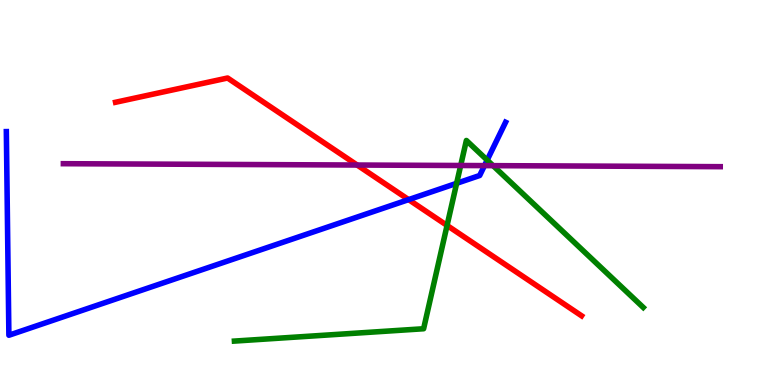[{'lines': ['blue', 'red'], 'intersections': [{'x': 5.27, 'y': 4.82}]}, {'lines': ['green', 'red'], 'intersections': [{'x': 5.77, 'y': 4.14}]}, {'lines': ['purple', 'red'], 'intersections': [{'x': 4.61, 'y': 5.71}]}, {'lines': ['blue', 'green'], 'intersections': [{'x': 5.89, 'y': 5.24}, {'x': 6.29, 'y': 5.84}]}, {'lines': ['blue', 'purple'], 'intersections': [{'x': 6.25, 'y': 5.7}]}, {'lines': ['green', 'purple'], 'intersections': [{'x': 5.94, 'y': 5.7}, {'x': 6.36, 'y': 5.7}]}]